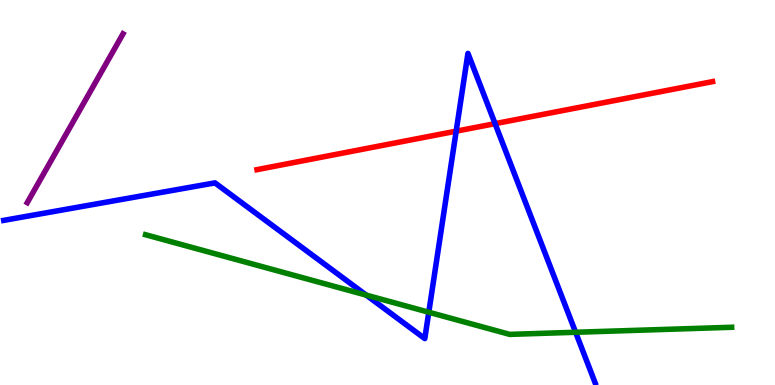[{'lines': ['blue', 'red'], 'intersections': [{'x': 5.89, 'y': 6.59}, {'x': 6.39, 'y': 6.79}]}, {'lines': ['green', 'red'], 'intersections': []}, {'lines': ['purple', 'red'], 'intersections': []}, {'lines': ['blue', 'green'], 'intersections': [{'x': 4.73, 'y': 2.33}, {'x': 5.53, 'y': 1.89}, {'x': 7.43, 'y': 1.37}]}, {'lines': ['blue', 'purple'], 'intersections': []}, {'lines': ['green', 'purple'], 'intersections': []}]